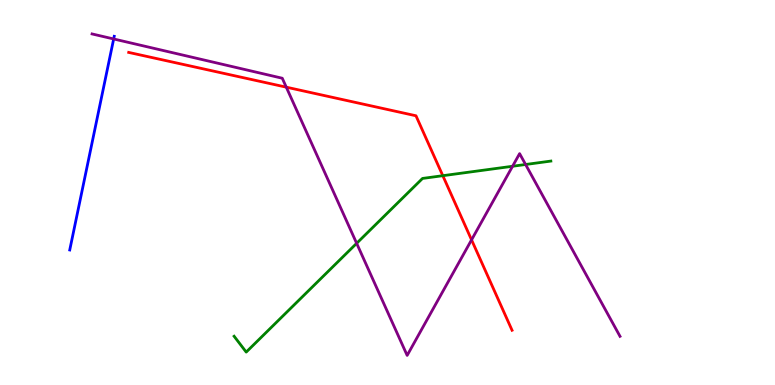[{'lines': ['blue', 'red'], 'intersections': []}, {'lines': ['green', 'red'], 'intersections': [{'x': 5.71, 'y': 5.44}]}, {'lines': ['purple', 'red'], 'intersections': [{'x': 3.69, 'y': 7.74}, {'x': 6.08, 'y': 3.77}]}, {'lines': ['blue', 'green'], 'intersections': []}, {'lines': ['blue', 'purple'], 'intersections': [{'x': 1.47, 'y': 8.99}]}, {'lines': ['green', 'purple'], 'intersections': [{'x': 4.6, 'y': 3.68}, {'x': 6.61, 'y': 5.68}, {'x': 6.78, 'y': 5.73}]}]